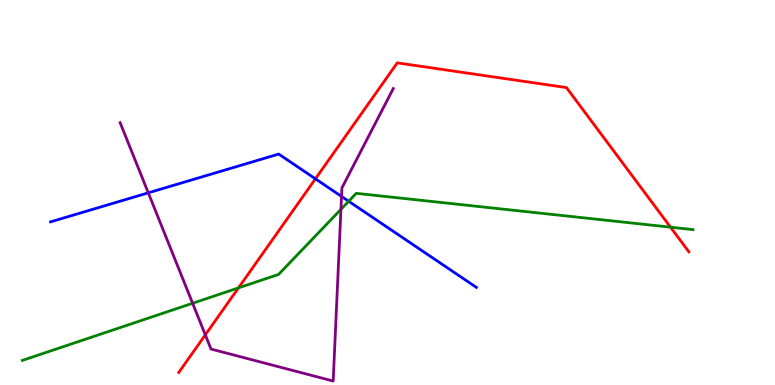[{'lines': ['blue', 'red'], 'intersections': [{'x': 4.07, 'y': 5.36}]}, {'lines': ['green', 'red'], 'intersections': [{'x': 3.08, 'y': 2.52}, {'x': 8.65, 'y': 4.1}]}, {'lines': ['purple', 'red'], 'intersections': [{'x': 2.65, 'y': 1.3}]}, {'lines': ['blue', 'green'], 'intersections': [{'x': 4.5, 'y': 4.77}]}, {'lines': ['blue', 'purple'], 'intersections': [{'x': 1.91, 'y': 4.99}, {'x': 4.41, 'y': 4.9}]}, {'lines': ['green', 'purple'], 'intersections': [{'x': 2.49, 'y': 2.12}, {'x': 4.4, 'y': 4.56}]}]